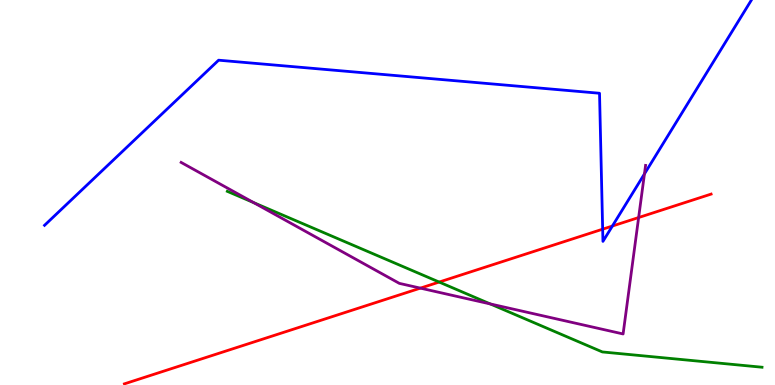[{'lines': ['blue', 'red'], 'intersections': [{'x': 7.78, 'y': 4.05}, {'x': 7.9, 'y': 4.13}]}, {'lines': ['green', 'red'], 'intersections': [{'x': 5.67, 'y': 2.67}]}, {'lines': ['purple', 'red'], 'intersections': [{'x': 5.42, 'y': 2.52}, {'x': 8.24, 'y': 4.35}]}, {'lines': ['blue', 'green'], 'intersections': []}, {'lines': ['blue', 'purple'], 'intersections': [{'x': 8.32, 'y': 5.48}]}, {'lines': ['green', 'purple'], 'intersections': [{'x': 3.27, 'y': 4.74}, {'x': 6.33, 'y': 2.11}]}]